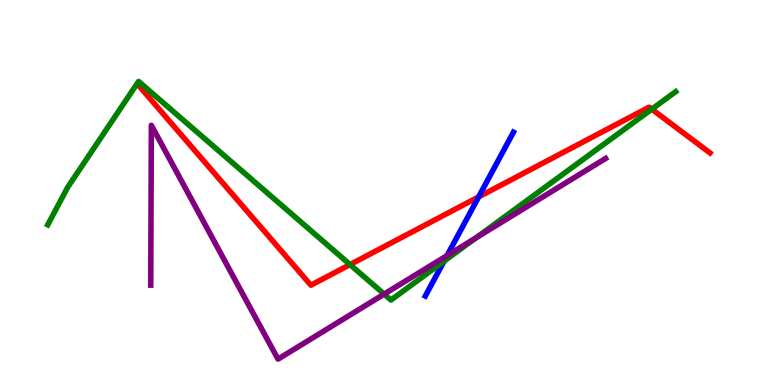[{'lines': ['blue', 'red'], 'intersections': [{'x': 6.18, 'y': 4.89}]}, {'lines': ['green', 'red'], 'intersections': [{'x': 4.52, 'y': 3.13}, {'x': 8.41, 'y': 7.16}]}, {'lines': ['purple', 'red'], 'intersections': []}, {'lines': ['blue', 'green'], 'intersections': [{'x': 5.73, 'y': 3.22}]}, {'lines': ['blue', 'purple'], 'intersections': [{'x': 5.77, 'y': 3.36}]}, {'lines': ['green', 'purple'], 'intersections': [{'x': 4.96, 'y': 2.36}, {'x': 6.14, 'y': 3.82}]}]